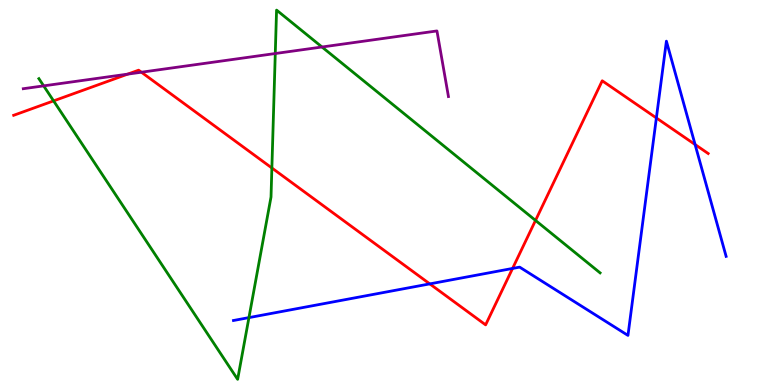[{'lines': ['blue', 'red'], 'intersections': [{'x': 5.55, 'y': 2.63}, {'x': 6.61, 'y': 3.03}, {'x': 8.47, 'y': 6.94}, {'x': 8.97, 'y': 6.25}]}, {'lines': ['green', 'red'], 'intersections': [{'x': 0.692, 'y': 7.38}, {'x': 3.51, 'y': 5.64}, {'x': 6.91, 'y': 4.27}]}, {'lines': ['purple', 'red'], 'intersections': [{'x': 1.65, 'y': 8.07}, {'x': 1.82, 'y': 8.12}]}, {'lines': ['blue', 'green'], 'intersections': [{'x': 3.21, 'y': 1.75}]}, {'lines': ['blue', 'purple'], 'intersections': []}, {'lines': ['green', 'purple'], 'intersections': [{'x': 0.563, 'y': 7.77}, {'x': 3.55, 'y': 8.61}, {'x': 4.15, 'y': 8.78}]}]